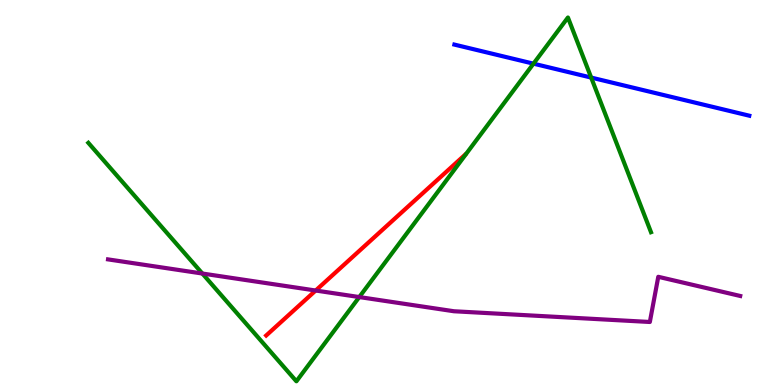[{'lines': ['blue', 'red'], 'intersections': []}, {'lines': ['green', 'red'], 'intersections': []}, {'lines': ['purple', 'red'], 'intersections': [{'x': 4.07, 'y': 2.45}]}, {'lines': ['blue', 'green'], 'intersections': [{'x': 6.88, 'y': 8.35}, {'x': 7.63, 'y': 7.99}]}, {'lines': ['blue', 'purple'], 'intersections': []}, {'lines': ['green', 'purple'], 'intersections': [{'x': 2.61, 'y': 2.9}, {'x': 4.64, 'y': 2.28}]}]